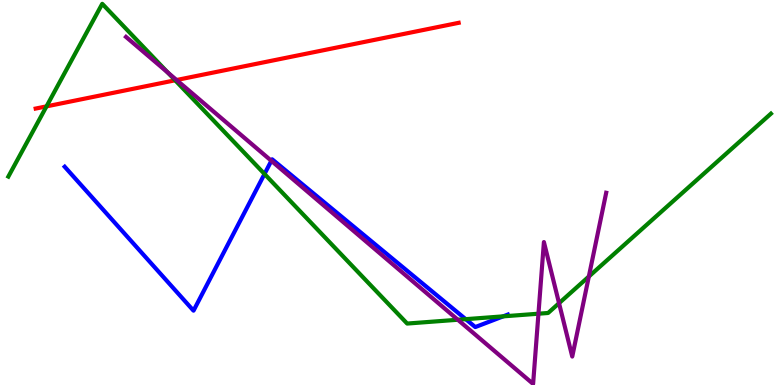[{'lines': ['blue', 'red'], 'intersections': []}, {'lines': ['green', 'red'], 'intersections': [{'x': 0.6, 'y': 7.24}, {'x': 2.26, 'y': 7.91}]}, {'lines': ['purple', 'red'], 'intersections': [{'x': 2.28, 'y': 7.92}]}, {'lines': ['blue', 'green'], 'intersections': [{'x': 3.41, 'y': 5.48}, {'x': 6.01, 'y': 1.71}, {'x': 6.49, 'y': 1.78}]}, {'lines': ['blue', 'purple'], 'intersections': [{'x': 3.5, 'y': 5.82}]}, {'lines': ['green', 'purple'], 'intersections': [{'x': 2.16, 'y': 8.12}, {'x': 5.91, 'y': 1.69}, {'x': 6.95, 'y': 1.85}, {'x': 7.21, 'y': 2.12}, {'x': 7.6, 'y': 2.82}]}]